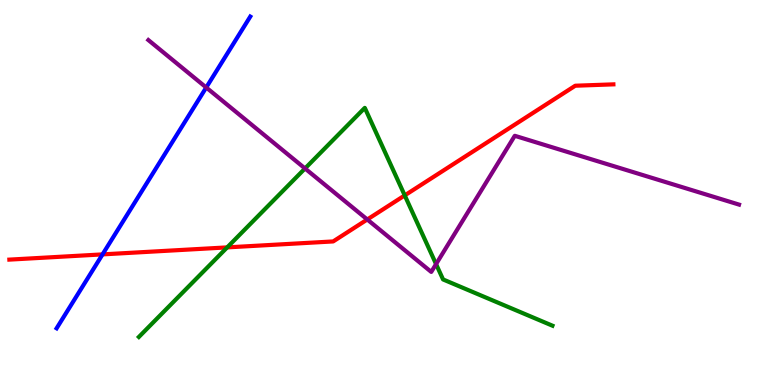[{'lines': ['blue', 'red'], 'intersections': [{'x': 1.32, 'y': 3.39}]}, {'lines': ['green', 'red'], 'intersections': [{'x': 2.93, 'y': 3.57}, {'x': 5.22, 'y': 4.92}]}, {'lines': ['purple', 'red'], 'intersections': [{'x': 4.74, 'y': 4.3}]}, {'lines': ['blue', 'green'], 'intersections': []}, {'lines': ['blue', 'purple'], 'intersections': [{'x': 2.66, 'y': 7.73}]}, {'lines': ['green', 'purple'], 'intersections': [{'x': 3.94, 'y': 5.62}, {'x': 5.63, 'y': 3.14}]}]